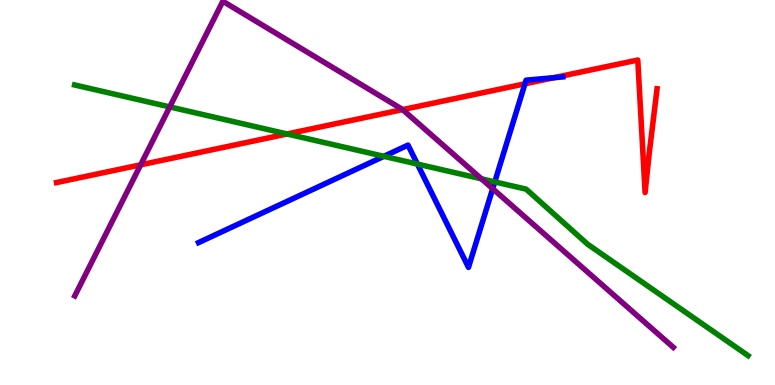[{'lines': ['blue', 'red'], 'intersections': [{'x': 6.77, 'y': 7.82}, {'x': 7.15, 'y': 7.98}]}, {'lines': ['green', 'red'], 'intersections': [{'x': 3.7, 'y': 6.52}]}, {'lines': ['purple', 'red'], 'intersections': [{'x': 1.81, 'y': 5.72}, {'x': 5.2, 'y': 7.15}]}, {'lines': ['blue', 'green'], 'intersections': [{'x': 4.95, 'y': 5.94}, {'x': 5.39, 'y': 5.74}, {'x': 6.38, 'y': 5.27}]}, {'lines': ['blue', 'purple'], 'intersections': [{'x': 6.36, 'y': 5.1}]}, {'lines': ['green', 'purple'], 'intersections': [{'x': 2.19, 'y': 7.22}, {'x': 6.21, 'y': 5.35}]}]